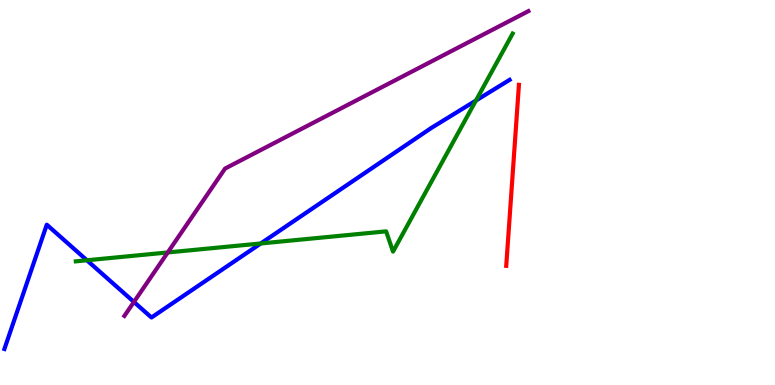[{'lines': ['blue', 'red'], 'intersections': []}, {'lines': ['green', 'red'], 'intersections': []}, {'lines': ['purple', 'red'], 'intersections': []}, {'lines': ['blue', 'green'], 'intersections': [{'x': 1.12, 'y': 3.24}, {'x': 3.36, 'y': 3.68}, {'x': 6.14, 'y': 7.39}]}, {'lines': ['blue', 'purple'], 'intersections': [{'x': 1.73, 'y': 2.16}]}, {'lines': ['green', 'purple'], 'intersections': [{'x': 2.16, 'y': 3.44}]}]